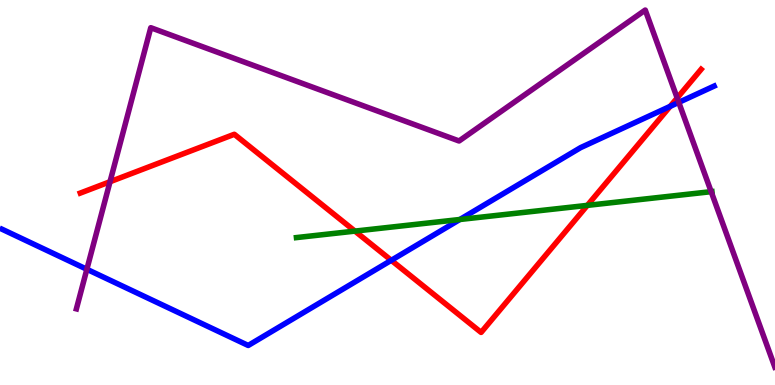[{'lines': ['blue', 'red'], 'intersections': [{'x': 5.05, 'y': 3.24}, {'x': 8.65, 'y': 7.24}]}, {'lines': ['green', 'red'], 'intersections': [{'x': 4.58, 'y': 4.0}, {'x': 7.58, 'y': 4.67}]}, {'lines': ['purple', 'red'], 'intersections': [{'x': 1.42, 'y': 5.28}, {'x': 8.74, 'y': 7.46}]}, {'lines': ['blue', 'green'], 'intersections': [{'x': 5.93, 'y': 4.3}]}, {'lines': ['blue', 'purple'], 'intersections': [{'x': 1.12, 'y': 3.01}, {'x': 8.76, 'y': 7.34}]}, {'lines': ['green', 'purple'], 'intersections': [{'x': 9.18, 'y': 5.02}]}]